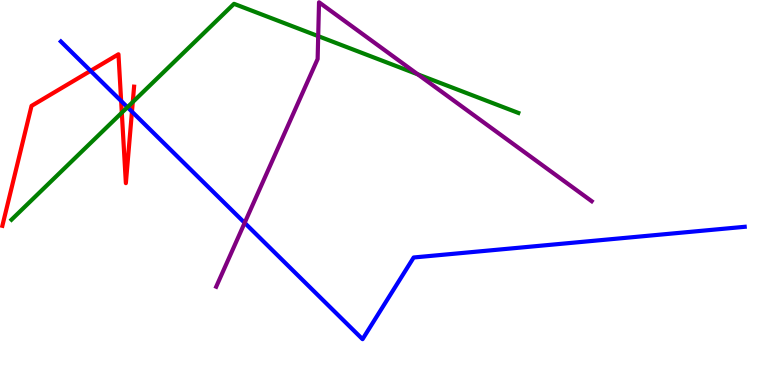[{'lines': ['blue', 'red'], 'intersections': [{'x': 1.17, 'y': 8.16}, {'x': 1.56, 'y': 7.38}, {'x': 1.7, 'y': 7.1}]}, {'lines': ['green', 'red'], 'intersections': [{'x': 1.57, 'y': 7.07}, {'x': 1.71, 'y': 7.35}]}, {'lines': ['purple', 'red'], 'intersections': []}, {'lines': ['blue', 'green'], 'intersections': [{'x': 1.64, 'y': 7.22}]}, {'lines': ['blue', 'purple'], 'intersections': [{'x': 3.16, 'y': 4.21}]}, {'lines': ['green', 'purple'], 'intersections': [{'x': 4.11, 'y': 9.06}, {'x': 5.39, 'y': 8.07}]}]